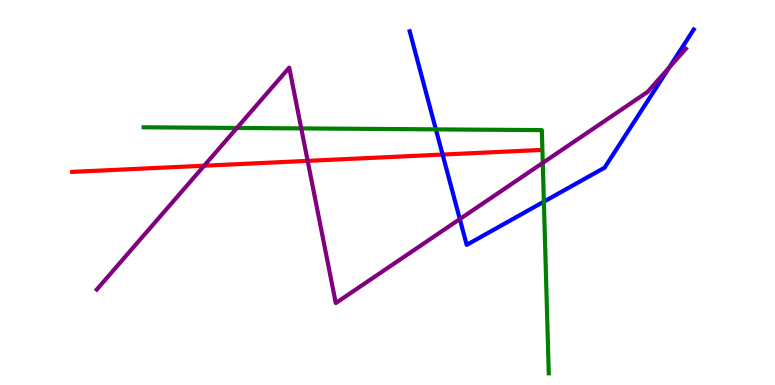[{'lines': ['blue', 'red'], 'intersections': [{'x': 5.71, 'y': 5.99}]}, {'lines': ['green', 'red'], 'intersections': []}, {'lines': ['purple', 'red'], 'intersections': [{'x': 2.63, 'y': 5.7}, {'x': 3.97, 'y': 5.82}]}, {'lines': ['blue', 'green'], 'intersections': [{'x': 5.62, 'y': 6.64}, {'x': 7.02, 'y': 4.76}]}, {'lines': ['blue', 'purple'], 'intersections': [{'x': 5.93, 'y': 4.31}, {'x': 8.63, 'y': 8.24}]}, {'lines': ['green', 'purple'], 'intersections': [{'x': 3.06, 'y': 6.68}, {'x': 3.89, 'y': 6.66}, {'x': 7.0, 'y': 5.77}]}]